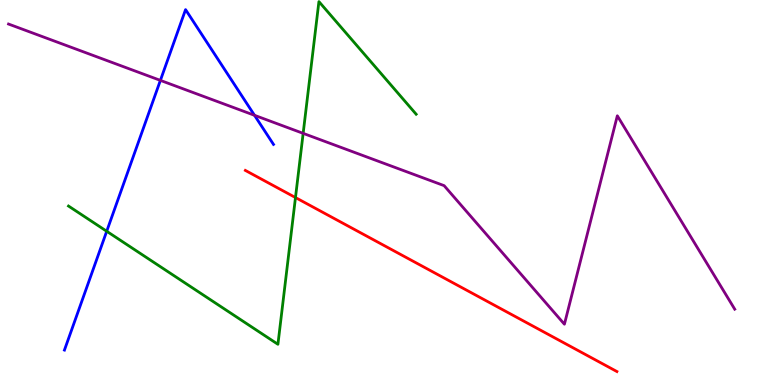[{'lines': ['blue', 'red'], 'intersections': []}, {'lines': ['green', 'red'], 'intersections': [{'x': 3.81, 'y': 4.87}]}, {'lines': ['purple', 'red'], 'intersections': []}, {'lines': ['blue', 'green'], 'intersections': [{'x': 1.38, 'y': 3.99}]}, {'lines': ['blue', 'purple'], 'intersections': [{'x': 2.07, 'y': 7.91}, {'x': 3.28, 'y': 7.01}]}, {'lines': ['green', 'purple'], 'intersections': [{'x': 3.91, 'y': 6.54}]}]